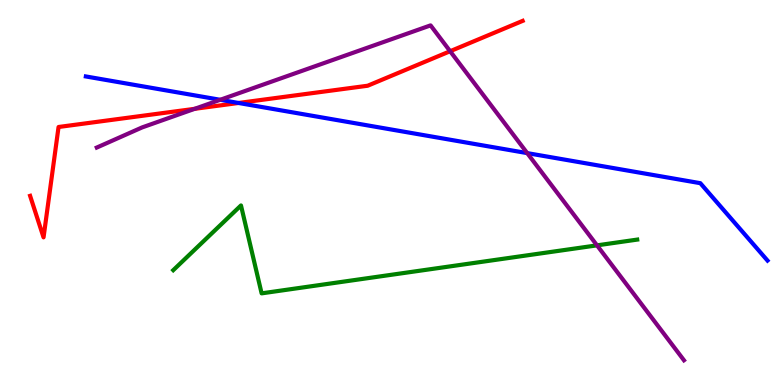[{'lines': ['blue', 'red'], 'intersections': [{'x': 3.08, 'y': 7.33}]}, {'lines': ['green', 'red'], 'intersections': []}, {'lines': ['purple', 'red'], 'intersections': [{'x': 2.51, 'y': 7.17}, {'x': 5.81, 'y': 8.67}]}, {'lines': ['blue', 'green'], 'intersections': []}, {'lines': ['blue', 'purple'], 'intersections': [{'x': 2.84, 'y': 7.41}, {'x': 6.8, 'y': 6.02}]}, {'lines': ['green', 'purple'], 'intersections': [{'x': 7.7, 'y': 3.63}]}]